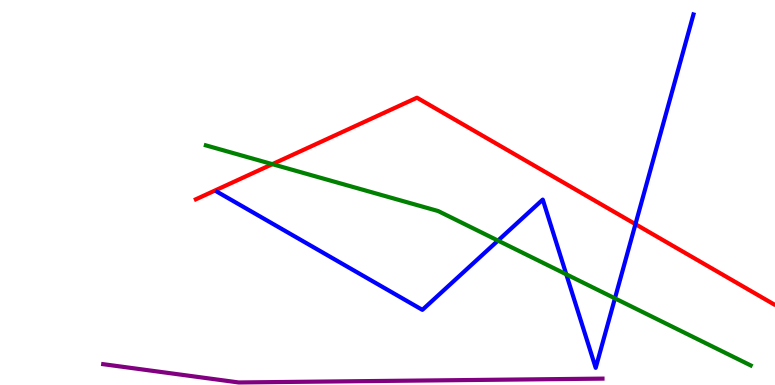[{'lines': ['blue', 'red'], 'intersections': [{'x': 8.2, 'y': 4.18}]}, {'lines': ['green', 'red'], 'intersections': [{'x': 3.51, 'y': 5.74}]}, {'lines': ['purple', 'red'], 'intersections': []}, {'lines': ['blue', 'green'], 'intersections': [{'x': 6.43, 'y': 3.75}, {'x': 7.31, 'y': 2.87}, {'x': 7.93, 'y': 2.25}]}, {'lines': ['blue', 'purple'], 'intersections': []}, {'lines': ['green', 'purple'], 'intersections': []}]